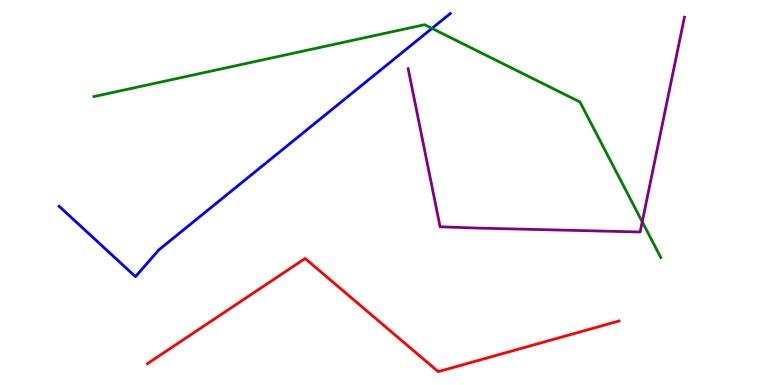[{'lines': ['blue', 'red'], 'intersections': []}, {'lines': ['green', 'red'], 'intersections': []}, {'lines': ['purple', 'red'], 'intersections': []}, {'lines': ['blue', 'green'], 'intersections': [{'x': 5.57, 'y': 9.26}]}, {'lines': ['blue', 'purple'], 'intersections': []}, {'lines': ['green', 'purple'], 'intersections': [{'x': 8.29, 'y': 4.24}]}]